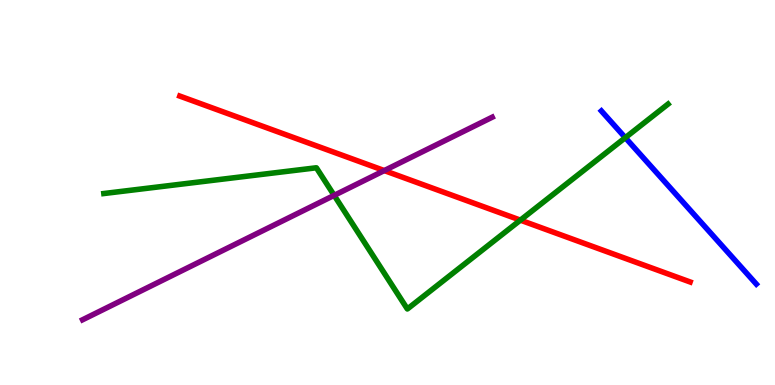[{'lines': ['blue', 'red'], 'intersections': []}, {'lines': ['green', 'red'], 'intersections': [{'x': 6.71, 'y': 4.28}]}, {'lines': ['purple', 'red'], 'intersections': [{'x': 4.96, 'y': 5.57}]}, {'lines': ['blue', 'green'], 'intersections': [{'x': 8.07, 'y': 6.42}]}, {'lines': ['blue', 'purple'], 'intersections': []}, {'lines': ['green', 'purple'], 'intersections': [{'x': 4.31, 'y': 4.93}]}]